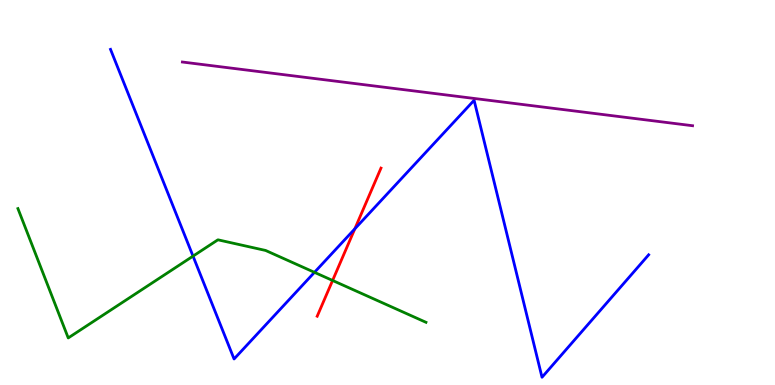[{'lines': ['blue', 'red'], 'intersections': [{'x': 4.58, 'y': 4.06}]}, {'lines': ['green', 'red'], 'intersections': [{'x': 4.29, 'y': 2.72}]}, {'lines': ['purple', 'red'], 'intersections': []}, {'lines': ['blue', 'green'], 'intersections': [{'x': 2.49, 'y': 3.35}, {'x': 4.06, 'y': 2.93}]}, {'lines': ['blue', 'purple'], 'intersections': []}, {'lines': ['green', 'purple'], 'intersections': []}]